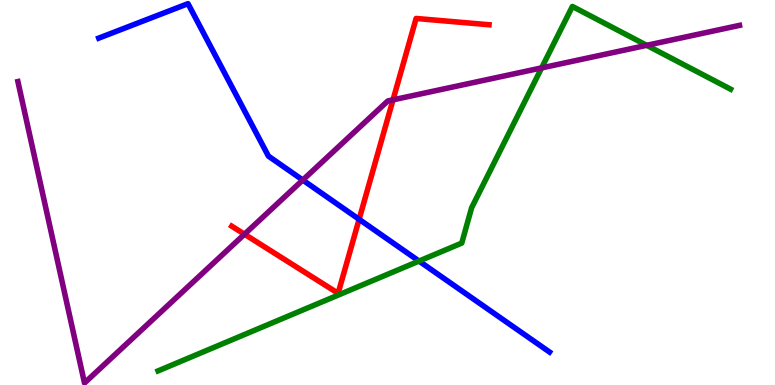[{'lines': ['blue', 'red'], 'intersections': [{'x': 4.63, 'y': 4.3}]}, {'lines': ['green', 'red'], 'intersections': []}, {'lines': ['purple', 'red'], 'intersections': [{'x': 3.15, 'y': 3.92}, {'x': 5.07, 'y': 7.41}]}, {'lines': ['blue', 'green'], 'intersections': [{'x': 5.41, 'y': 3.22}]}, {'lines': ['blue', 'purple'], 'intersections': [{'x': 3.91, 'y': 5.32}]}, {'lines': ['green', 'purple'], 'intersections': [{'x': 6.99, 'y': 8.24}, {'x': 8.34, 'y': 8.82}]}]